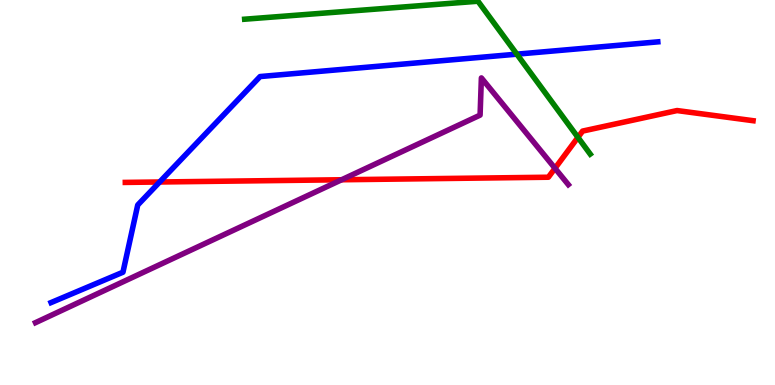[{'lines': ['blue', 'red'], 'intersections': [{'x': 2.06, 'y': 5.27}]}, {'lines': ['green', 'red'], 'intersections': [{'x': 7.46, 'y': 6.43}]}, {'lines': ['purple', 'red'], 'intersections': [{'x': 4.41, 'y': 5.33}, {'x': 7.16, 'y': 5.63}]}, {'lines': ['blue', 'green'], 'intersections': [{'x': 6.67, 'y': 8.59}]}, {'lines': ['blue', 'purple'], 'intersections': []}, {'lines': ['green', 'purple'], 'intersections': []}]